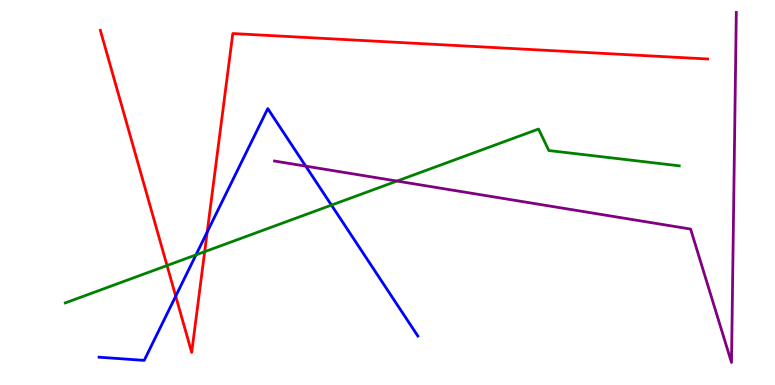[{'lines': ['blue', 'red'], 'intersections': [{'x': 2.27, 'y': 2.31}, {'x': 2.67, 'y': 3.97}]}, {'lines': ['green', 'red'], 'intersections': [{'x': 2.16, 'y': 3.1}, {'x': 2.64, 'y': 3.46}]}, {'lines': ['purple', 'red'], 'intersections': []}, {'lines': ['blue', 'green'], 'intersections': [{'x': 2.53, 'y': 3.38}, {'x': 4.28, 'y': 4.67}]}, {'lines': ['blue', 'purple'], 'intersections': [{'x': 3.94, 'y': 5.68}]}, {'lines': ['green', 'purple'], 'intersections': [{'x': 5.12, 'y': 5.3}]}]